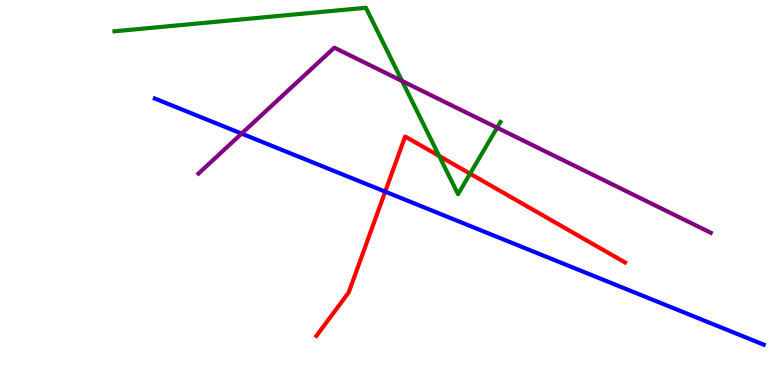[{'lines': ['blue', 'red'], 'intersections': [{'x': 4.97, 'y': 5.02}]}, {'lines': ['green', 'red'], 'intersections': [{'x': 5.67, 'y': 5.95}, {'x': 6.07, 'y': 5.49}]}, {'lines': ['purple', 'red'], 'intersections': []}, {'lines': ['blue', 'green'], 'intersections': []}, {'lines': ['blue', 'purple'], 'intersections': [{'x': 3.12, 'y': 6.53}]}, {'lines': ['green', 'purple'], 'intersections': [{'x': 5.19, 'y': 7.9}, {'x': 6.41, 'y': 6.68}]}]